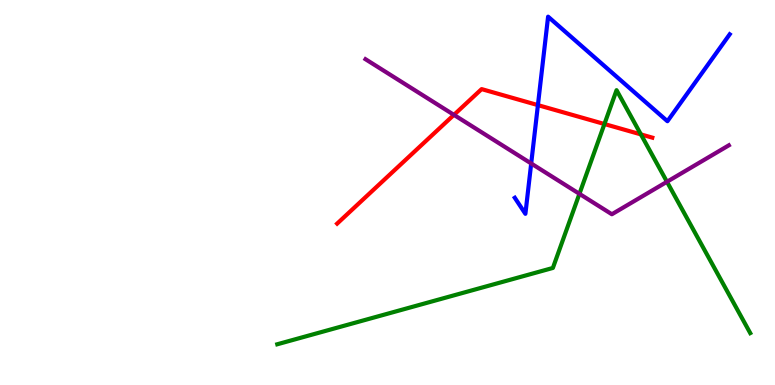[{'lines': ['blue', 'red'], 'intersections': [{'x': 6.94, 'y': 7.27}]}, {'lines': ['green', 'red'], 'intersections': [{'x': 7.8, 'y': 6.78}, {'x': 8.27, 'y': 6.51}]}, {'lines': ['purple', 'red'], 'intersections': [{'x': 5.86, 'y': 7.02}]}, {'lines': ['blue', 'green'], 'intersections': []}, {'lines': ['blue', 'purple'], 'intersections': [{'x': 6.85, 'y': 5.75}]}, {'lines': ['green', 'purple'], 'intersections': [{'x': 7.48, 'y': 4.97}, {'x': 8.61, 'y': 5.28}]}]